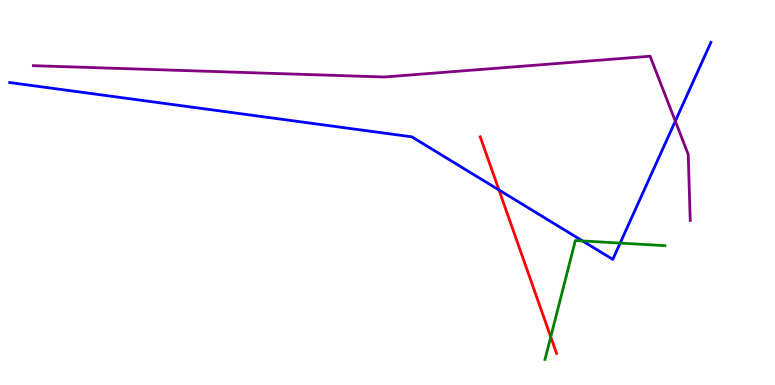[{'lines': ['blue', 'red'], 'intersections': [{'x': 6.44, 'y': 5.07}]}, {'lines': ['green', 'red'], 'intersections': [{'x': 7.11, 'y': 1.25}]}, {'lines': ['purple', 'red'], 'intersections': []}, {'lines': ['blue', 'green'], 'intersections': [{'x': 7.52, 'y': 3.74}, {'x': 8.0, 'y': 3.69}]}, {'lines': ['blue', 'purple'], 'intersections': [{'x': 8.71, 'y': 6.85}]}, {'lines': ['green', 'purple'], 'intersections': []}]